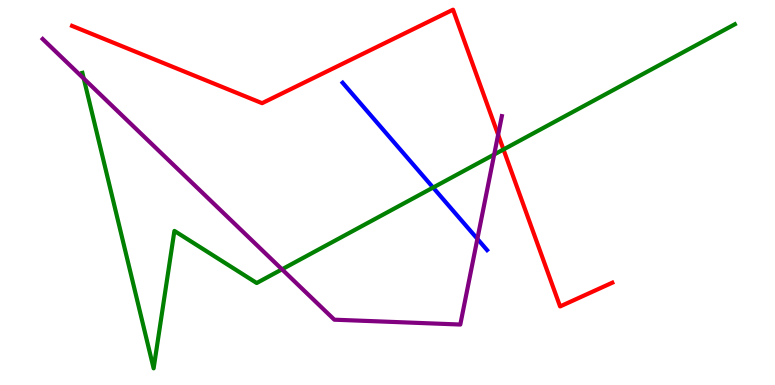[{'lines': ['blue', 'red'], 'intersections': []}, {'lines': ['green', 'red'], 'intersections': [{'x': 6.5, 'y': 6.12}]}, {'lines': ['purple', 'red'], 'intersections': [{'x': 6.43, 'y': 6.5}]}, {'lines': ['blue', 'green'], 'intersections': [{'x': 5.59, 'y': 5.13}]}, {'lines': ['blue', 'purple'], 'intersections': [{'x': 6.16, 'y': 3.8}]}, {'lines': ['green', 'purple'], 'intersections': [{'x': 1.08, 'y': 7.96}, {'x': 3.64, 'y': 3.0}, {'x': 6.38, 'y': 5.99}]}]